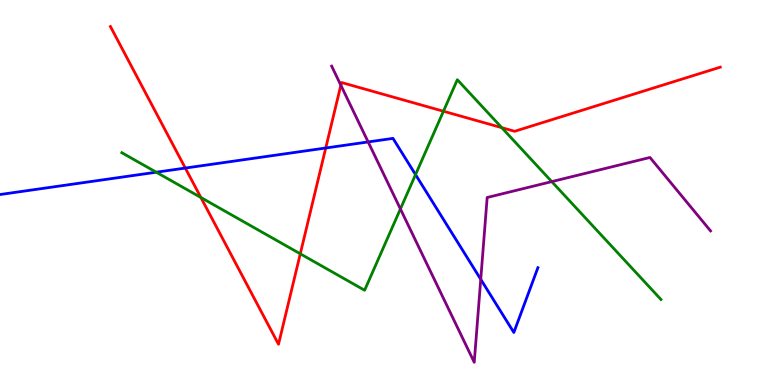[{'lines': ['blue', 'red'], 'intersections': [{'x': 2.39, 'y': 5.63}, {'x': 4.2, 'y': 6.16}]}, {'lines': ['green', 'red'], 'intersections': [{'x': 2.59, 'y': 4.87}, {'x': 3.87, 'y': 3.41}, {'x': 5.72, 'y': 7.11}, {'x': 6.47, 'y': 6.68}]}, {'lines': ['purple', 'red'], 'intersections': [{'x': 4.4, 'y': 7.79}]}, {'lines': ['blue', 'green'], 'intersections': [{'x': 2.02, 'y': 5.53}, {'x': 5.36, 'y': 5.46}]}, {'lines': ['blue', 'purple'], 'intersections': [{'x': 4.75, 'y': 6.31}, {'x': 6.2, 'y': 2.74}]}, {'lines': ['green', 'purple'], 'intersections': [{'x': 5.17, 'y': 4.57}, {'x': 7.12, 'y': 5.28}]}]